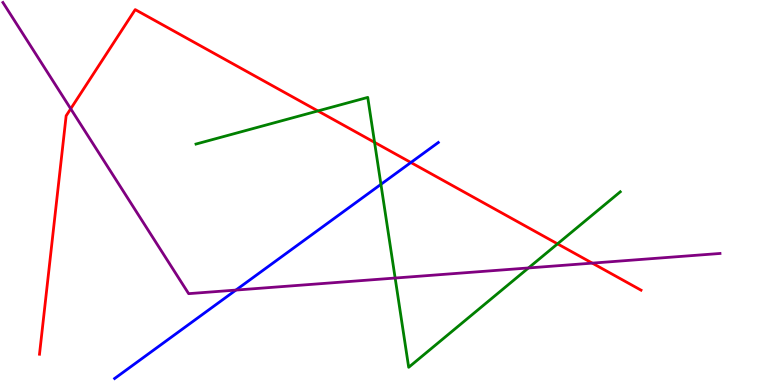[{'lines': ['blue', 'red'], 'intersections': [{'x': 5.3, 'y': 5.78}]}, {'lines': ['green', 'red'], 'intersections': [{'x': 4.1, 'y': 7.12}, {'x': 4.83, 'y': 6.3}, {'x': 7.19, 'y': 3.67}]}, {'lines': ['purple', 'red'], 'intersections': [{'x': 0.912, 'y': 7.17}, {'x': 7.64, 'y': 3.17}]}, {'lines': ['blue', 'green'], 'intersections': [{'x': 4.92, 'y': 5.21}]}, {'lines': ['blue', 'purple'], 'intersections': [{'x': 3.04, 'y': 2.47}]}, {'lines': ['green', 'purple'], 'intersections': [{'x': 5.1, 'y': 2.78}, {'x': 6.82, 'y': 3.04}]}]